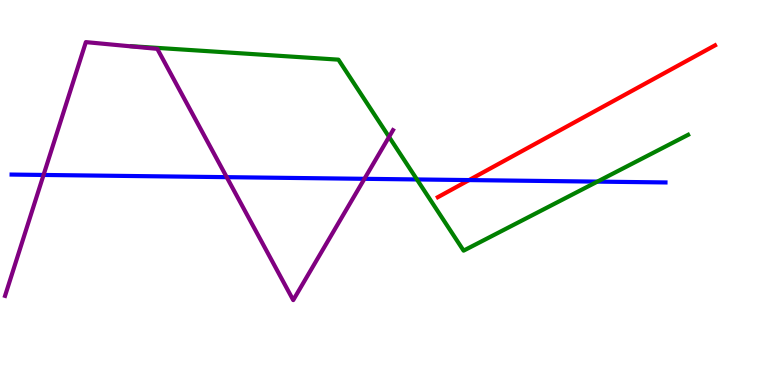[{'lines': ['blue', 'red'], 'intersections': [{'x': 6.05, 'y': 5.32}]}, {'lines': ['green', 'red'], 'intersections': []}, {'lines': ['purple', 'red'], 'intersections': []}, {'lines': ['blue', 'green'], 'intersections': [{'x': 5.38, 'y': 5.34}, {'x': 7.71, 'y': 5.28}]}, {'lines': ['blue', 'purple'], 'intersections': [{'x': 0.562, 'y': 5.46}, {'x': 2.93, 'y': 5.4}, {'x': 4.7, 'y': 5.36}]}, {'lines': ['green', 'purple'], 'intersections': [{'x': 5.02, 'y': 6.44}]}]